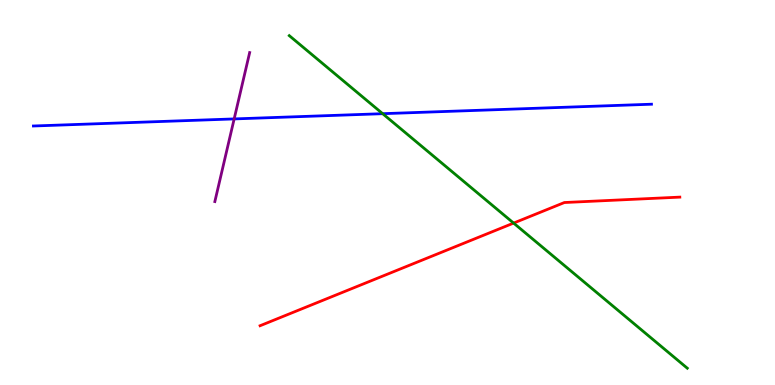[{'lines': ['blue', 'red'], 'intersections': []}, {'lines': ['green', 'red'], 'intersections': [{'x': 6.63, 'y': 4.21}]}, {'lines': ['purple', 'red'], 'intersections': []}, {'lines': ['blue', 'green'], 'intersections': [{'x': 4.94, 'y': 7.05}]}, {'lines': ['blue', 'purple'], 'intersections': [{'x': 3.02, 'y': 6.91}]}, {'lines': ['green', 'purple'], 'intersections': []}]